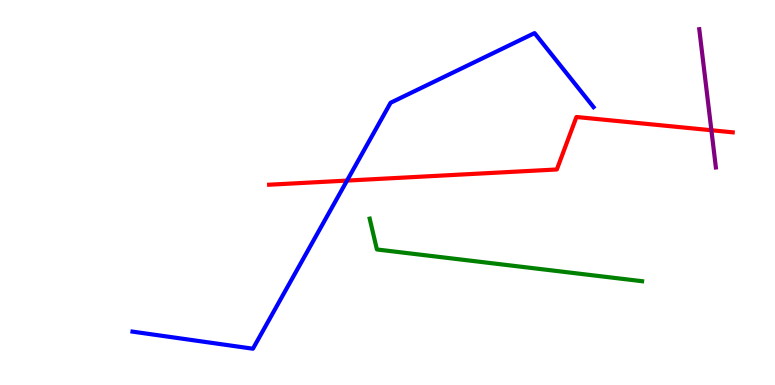[{'lines': ['blue', 'red'], 'intersections': [{'x': 4.48, 'y': 5.31}]}, {'lines': ['green', 'red'], 'intersections': []}, {'lines': ['purple', 'red'], 'intersections': [{'x': 9.18, 'y': 6.62}]}, {'lines': ['blue', 'green'], 'intersections': []}, {'lines': ['blue', 'purple'], 'intersections': []}, {'lines': ['green', 'purple'], 'intersections': []}]